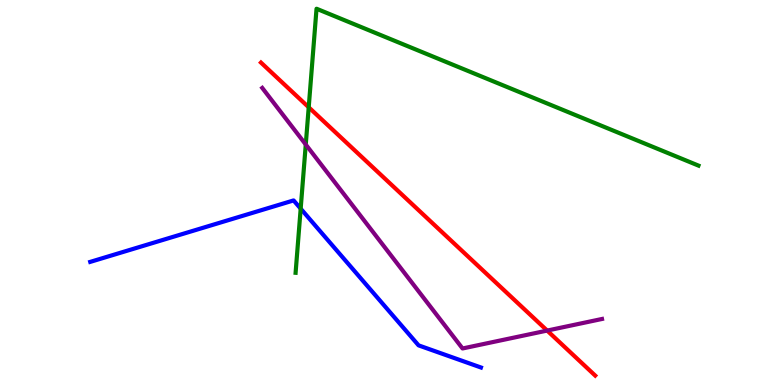[{'lines': ['blue', 'red'], 'intersections': []}, {'lines': ['green', 'red'], 'intersections': [{'x': 3.98, 'y': 7.21}]}, {'lines': ['purple', 'red'], 'intersections': [{'x': 7.06, 'y': 1.41}]}, {'lines': ['blue', 'green'], 'intersections': [{'x': 3.88, 'y': 4.58}]}, {'lines': ['blue', 'purple'], 'intersections': []}, {'lines': ['green', 'purple'], 'intersections': [{'x': 3.95, 'y': 6.25}]}]